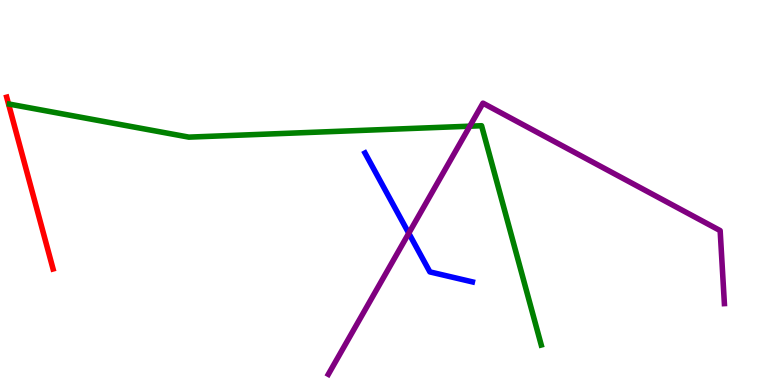[{'lines': ['blue', 'red'], 'intersections': []}, {'lines': ['green', 'red'], 'intersections': []}, {'lines': ['purple', 'red'], 'intersections': []}, {'lines': ['blue', 'green'], 'intersections': []}, {'lines': ['blue', 'purple'], 'intersections': [{'x': 5.27, 'y': 3.94}]}, {'lines': ['green', 'purple'], 'intersections': [{'x': 6.06, 'y': 6.72}]}]